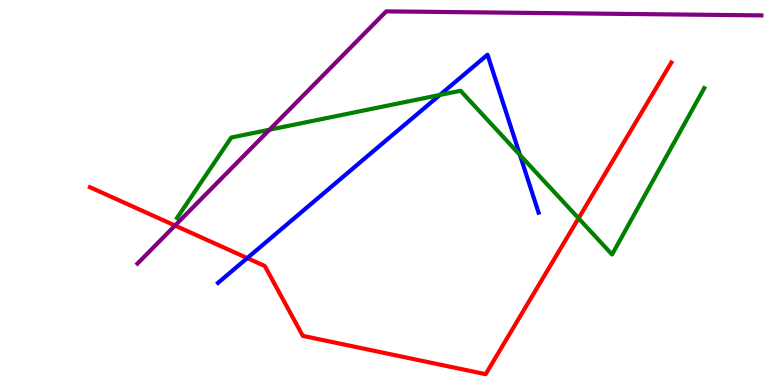[{'lines': ['blue', 'red'], 'intersections': [{'x': 3.19, 'y': 3.3}]}, {'lines': ['green', 'red'], 'intersections': [{'x': 7.47, 'y': 4.33}]}, {'lines': ['purple', 'red'], 'intersections': [{'x': 2.26, 'y': 4.14}]}, {'lines': ['blue', 'green'], 'intersections': [{'x': 5.68, 'y': 7.53}, {'x': 6.71, 'y': 5.98}]}, {'lines': ['blue', 'purple'], 'intersections': []}, {'lines': ['green', 'purple'], 'intersections': [{'x': 3.48, 'y': 6.63}]}]